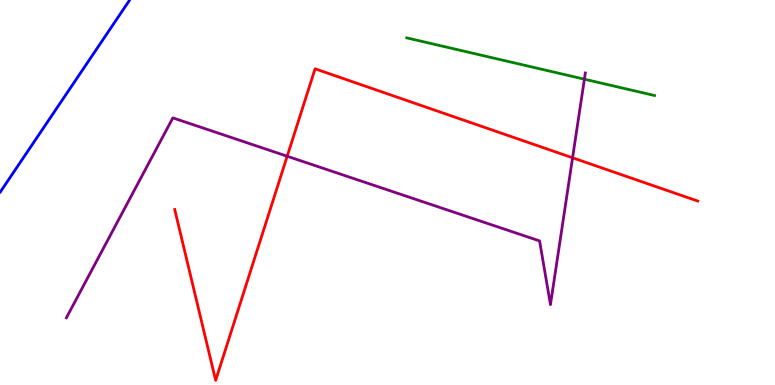[{'lines': ['blue', 'red'], 'intersections': []}, {'lines': ['green', 'red'], 'intersections': []}, {'lines': ['purple', 'red'], 'intersections': [{'x': 3.71, 'y': 5.94}, {'x': 7.39, 'y': 5.9}]}, {'lines': ['blue', 'green'], 'intersections': []}, {'lines': ['blue', 'purple'], 'intersections': []}, {'lines': ['green', 'purple'], 'intersections': [{'x': 7.54, 'y': 7.94}]}]